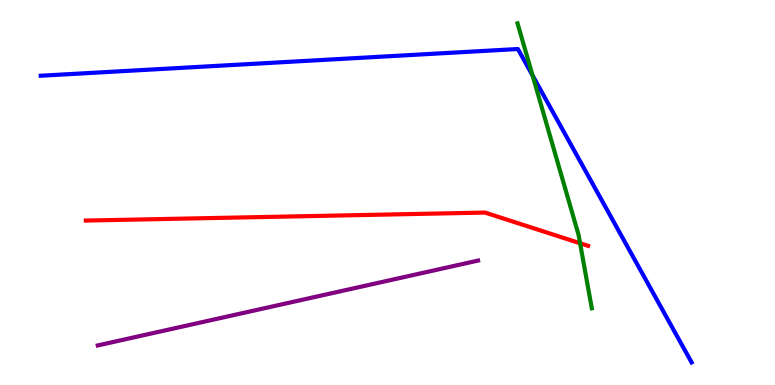[{'lines': ['blue', 'red'], 'intersections': []}, {'lines': ['green', 'red'], 'intersections': [{'x': 7.48, 'y': 3.68}]}, {'lines': ['purple', 'red'], 'intersections': []}, {'lines': ['blue', 'green'], 'intersections': [{'x': 6.87, 'y': 8.04}]}, {'lines': ['blue', 'purple'], 'intersections': []}, {'lines': ['green', 'purple'], 'intersections': []}]